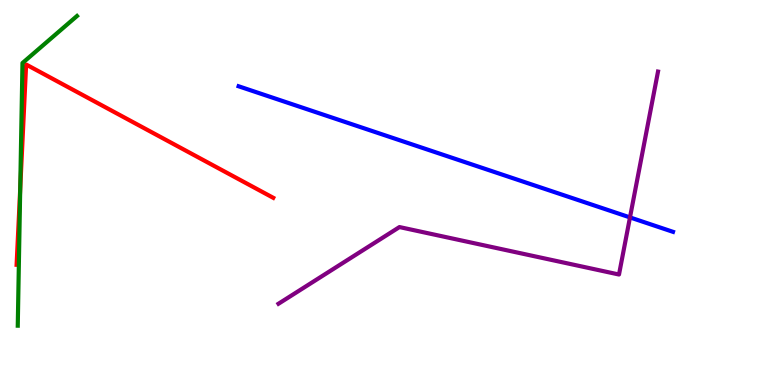[{'lines': ['blue', 'red'], 'intersections': []}, {'lines': ['green', 'red'], 'intersections': [{'x': 0.261, 'y': 5.1}]}, {'lines': ['purple', 'red'], 'intersections': []}, {'lines': ['blue', 'green'], 'intersections': []}, {'lines': ['blue', 'purple'], 'intersections': [{'x': 8.13, 'y': 4.35}]}, {'lines': ['green', 'purple'], 'intersections': []}]